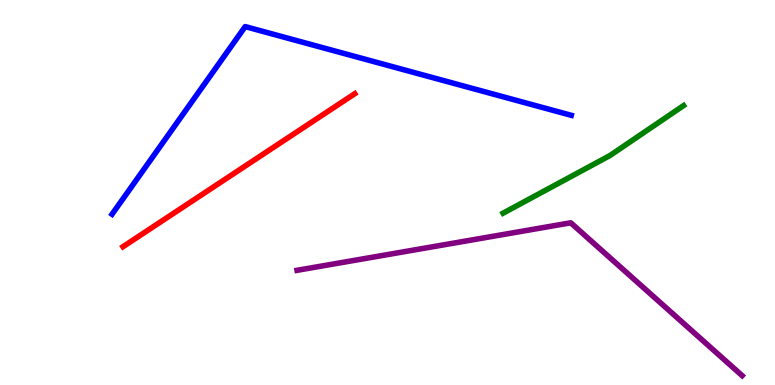[{'lines': ['blue', 'red'], 'intersections': []}, {'lines': ['green', 'red'], 'intersections': []}, {'lines': ['purple', 'red'], 'intersections': []}, {'lines': ['blue', 'green'], 'intersections': []}, {'lines': ['blue', 'purple'], 'intersections': []}, {'lines': ['green', 'purple'], 'intersections': []}]